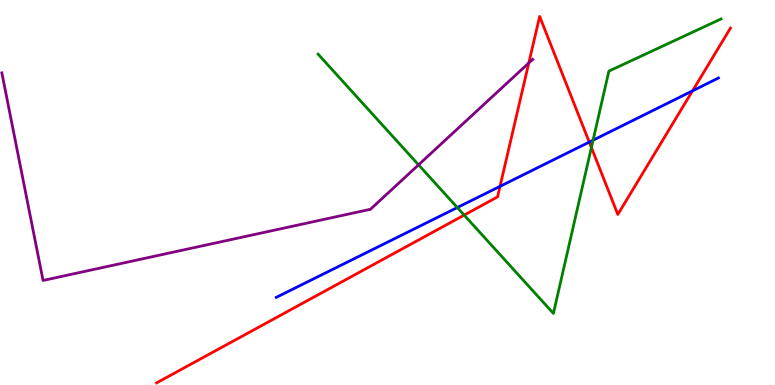[{'lines': ['blue', 'red'], 'intersections': [{'x': 6.45, 'y': 5.16}, {'x': 7.6, 'y': 6.31}, {'x': 8.94, 'y': 7.64}]}, {'lines': ['green', 'red'], 'intersections': [{'x': 5.99, 'y': 4.41}, {'x': 7.63, 'y': 6.17}]}, {'lines': ['purple', 'red'], 'intersections': [{'x': 6.82, 'y': 8.36}]}, {'lines': ['blue', 'green'], 'intersections': [{'x': 5.9, 'y': 4.61}, {'x': 7.65, 'y': 6.36}]}, {'lines': ['blue', 'purple'], 'intersections': []}, {'lines': ['green', 'purple'], 'intersections': [{'x': 5.4, 'y': 5.72}]}]